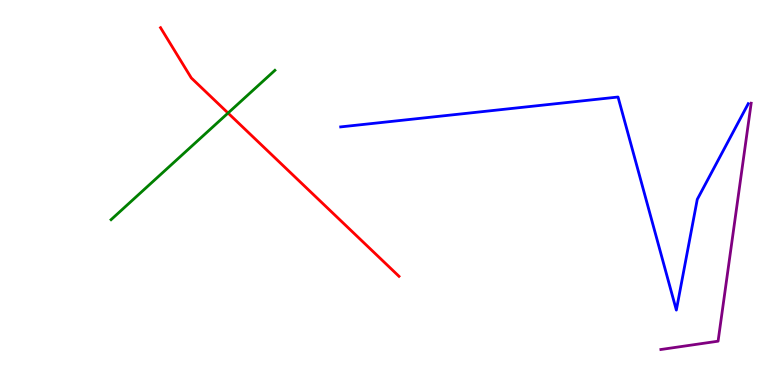[{'lines': ['blue', 'red'], 'intersections': []}, {'lines': ['green', 'red'], 'intersections': [{'x': 2.94, 'y': 7.06}]}, {'lines': ['purple', 'red'], 'intersections': []}, {'lines': ['blue', 'green'], 'intersections': []}, {'lines': ['blue', 'purple'], 'intersections': []}, {'lines': ['green', 'purple'], 'intersections': []}]